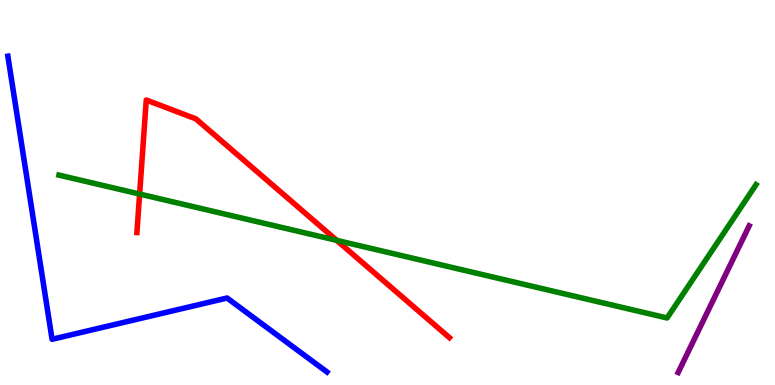[{'lines': ['blue', 'red'], 'intersections': []}, {'lines': ['green', 'red'], 'intersections': [{'x': 1.8, 'y': 4.96}, {'x': 4.34, 'y': 3.76}]}, {'lines': ['purple', 'red'], 'intersections': []}, {'lines': ['blue', 'green'], 'intersections': []}, {'lines': ['blue', 'purple'], 'intersections': []}, {'lines': ['green', 'purple'], 'intersections': []}]